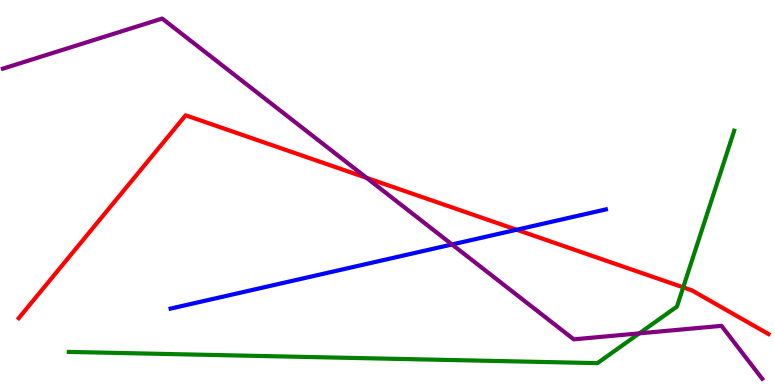[{'lines': ['blue', 'red'], 'intersections': [{'x': 6.67, 'y': 4.03}]}, {'lines': ['green', 'red'], 'intersections': [{'x': 8.82, 'y': 2.54}]}, {'lines': ['purple', 'red'], 'intersections': [{'x': 4.73, 'y': 5.38}]}, {'lines': ['blue', 'green'], 'intersections': []}, {'lines': ['blue', 'purple'], 'intersections': [{'x': 5.83, 'y': 3.65}]}, {'lines': ['green', 'purple'], 'intersections': [{'x': 8.25, 'y': 1.34}]}]